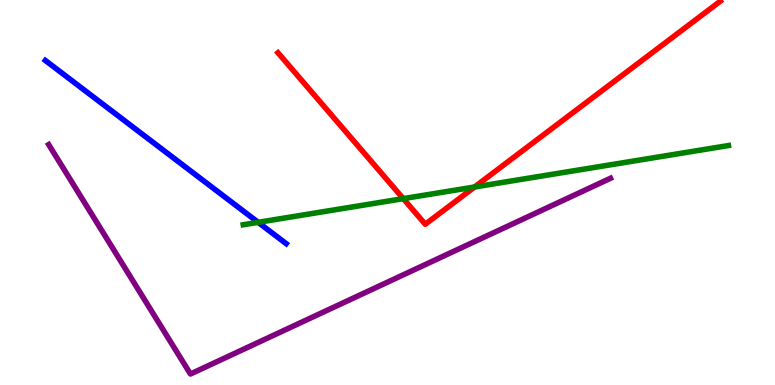[{'lines': ['blue', 'red'], 'intersections': []}, {'lines': ['green', 'red'], 'intersections': [{'x': 5.2, 'y': 4.84}, {'x': 6.12, 'y': 5.14}]}, {'lines': ['purple', 'red'], 'intersections': []}, {'lines': ['blue', 'green'], 'intersections': [{'x': 3.33, 'y': 4.23}]}, {'lines': ['blue', 'purple'], 'intersections': []}, {'lines': ['green', 'purple'], 'intersections': []}]